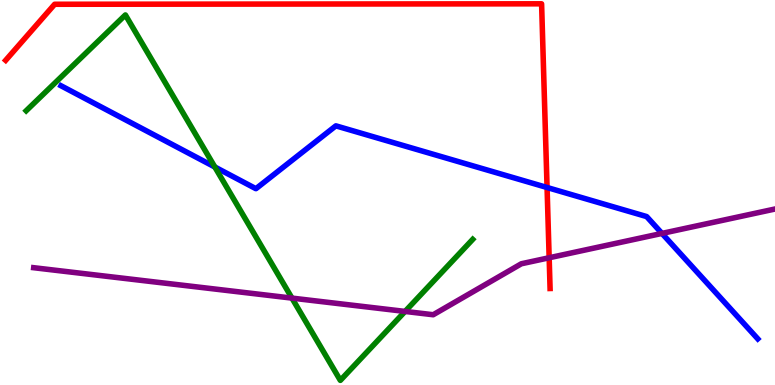[{'lines': ['blue', 'red'], 'intersections': [{'x': 7.06, 'y': 5.13}]}, {'lines': ['green', 'red'], 'intersections': []}, {'lines': ['purple', 'red'], 'intersections': [{'x': 7.09, 'y': 3.3}]}, {'lines': ['blue', 'green'], 'intersections': [{'x': 2.77, 'y': 5.66}]}, {'lines': ['blue', 'purple'], 'intersections': [{'x': 8.54, 'y': 3.94}]}, {'lines': ['green', 'purple'], 'intersections': [{'x': 3.77, 'y': 2.26}, {'x': 5.23, 'y': 1.91}]}]